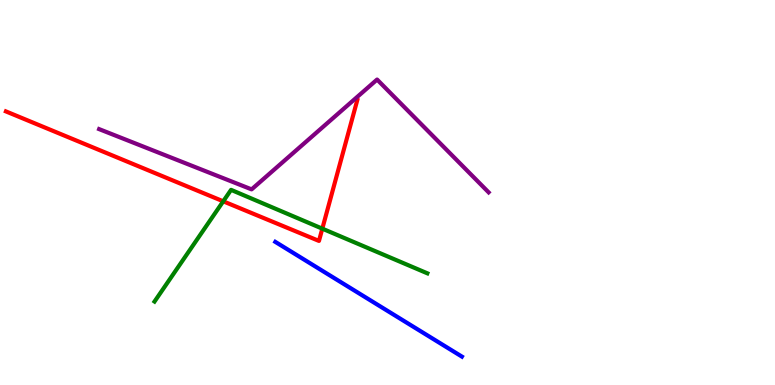[{'lines': ['blue', 'red'], 'intersections': []}, {'lines': ['green', 'red'], 'intersections': [{'x': 2.88, 'y': 4.77}, {'x': 4.16, 'y': 4.06}]}, {'lines': ['purple', 'red'], 'intersections': []}, {'lines': ['blue', 'green'], 'intersections': []}, {'lines': ['blue', 'purple'], 'intersections': []}, {'lines': ['green', 'purple'], 'intersections': []}]